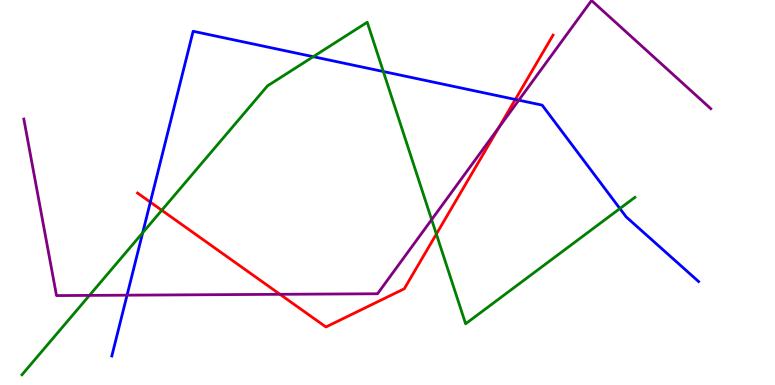[{'lines': ['blue', 'red'], 'intersections': [{'x': 1.94, 'y': 4.75}, {'x': 6.65, 'y': 7.42}]}, {'lines': ['green', 'red'], 'intersections': [{'x': 2.09, 'y': 4.54}, {'x': 5.63, 'y': 3.92}]}, {'lines': ['purple', 'red'], 'intersections': [{'x': 3.61, 'y': 2.36}, {'x': 6.44, 'y': 6.69}]}, {'lines': ['blue', 'green'], 'intersections': [{'x': 1.84, 'y': 3.96}, {'x': 4.04, 'y': 8.53}, {'x': 4.95, 'y': 8.14}, {'x': 8.0, 'y': 4.58}]}, {'lines': ['blue', 'purple'], 'intersections': [{'x': 1.64, 'y': 2.33}, {'x': 6.69, 'y': 7.4}]}, {'lines': ['green', 'purple'], 'intersections': [{'x': 1.15, 'y': 2.33}, {'x': 5.57, 'y': 4.3}]}]